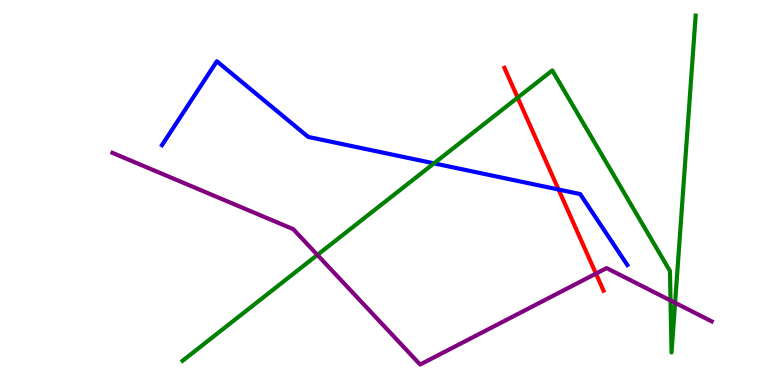[{'lines': ['blue', 'red'], 'intersections': [{'x': 7.21, 'y': 5.08}]}, {'lines': ['green', 'red'], 'intersections': [{'x': 6.68, 'y': 7.46}]}, {'lines': ['purple', 'red'], 'intersections': [{'x': 7.69, 'y': 2.89}]}, {'lines': ['blue', 'green'], 'intersections': [{'x': 5.6, 'y': 5.76}]}, {'lines': ['blue', 'purple'], 'intersections': []}, {'lines': ['green', 'purple'], 'intersections': [{'x': 4.1, 'y': 3.38}, {'x': 8.65, 'y': 2.19}, {'x': 8.71, 'y': 2.13}]}]